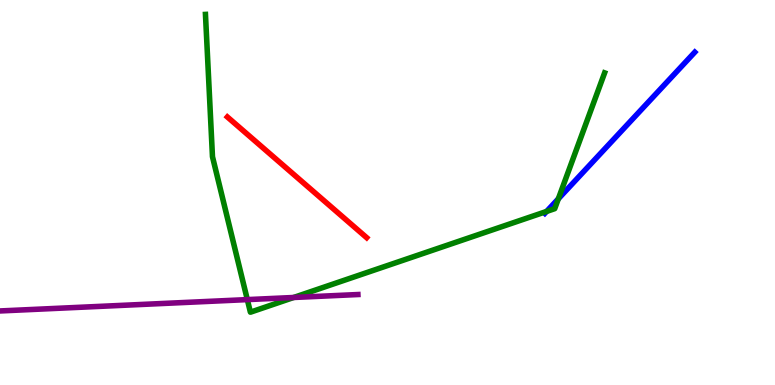[{'lines': ['blue', 'red'], 'intersections': []}, {'lines': ['green', 'red'], 'intersections': []}, {'lines': ['purple', 'red'], 'intersections': []}, {'lines': ['blue', 'green'], 'intersections': [{'x': 7.05, 'y': 4.51}, {'x': 7.2, 'y': 4.84}]}, {'lines': ['blue', 'purple'], 'intersections': []}, {'lines': ['green', 'purple'], 'intersections': [{'x': 3.19, 'y': 2.22}, {'x': 3.79, 'y': 2.27}]}]